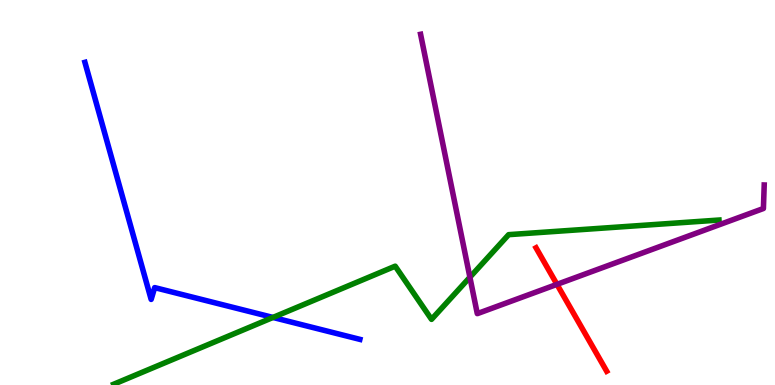[{'lines': ['blue', 'red'], 'intersections': []}, {'lines': ['green', 'red'], 'intersections': []}, {'lines': ['purple', 'red'], 'intersections': [{'x': 7.19, 'y': 2.61}]}, {'lines': ['blue', 'green'], 'intersections': [{'x': 3.52, 'y': 1.75}]}, {'lines': ['blue', 'purple'], 'intersections': []}, {'lines': ['green', 'purple'], 'intersections': [{'x': 6.06, 'y': 2.8}]}]